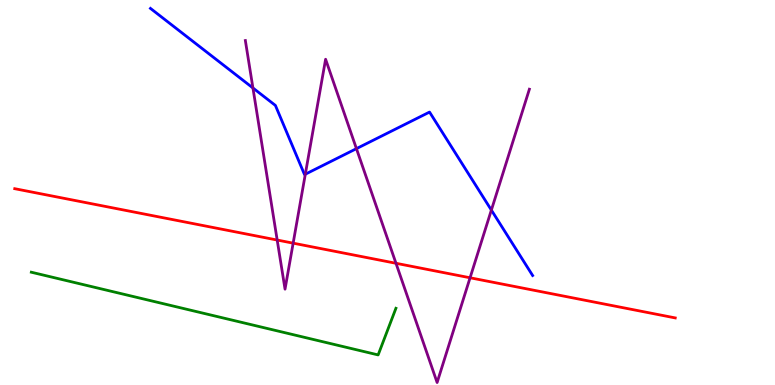[{'lines': ['blue', 'red'], 'intersections': []}, {'lines': ['green', 'red'], 'intersections': []}, {'lines': ['purple', 'red'], 'intersections': [{'x': 3.58, 'y': 3.77}, {'x': 3.78, 'y': 3.68}, {'x': 5.11, 'y': 3.16}, {'x': 6.07, 'y': 2.79}]}, {'lines': ['blue', 'green'], 'intersections': []}, {'lines': ['blue', 'purple'], 'intersections': [{'x': 3.26, 'y': 7.71}, {'x': 3.94, 'y': 5.47}, {'x': 4.6, 'y': 6.14}, {'x': 6.34, 'y': 4.54}]}, {'lines': ['green', 'purple'], 'intersections': []}]